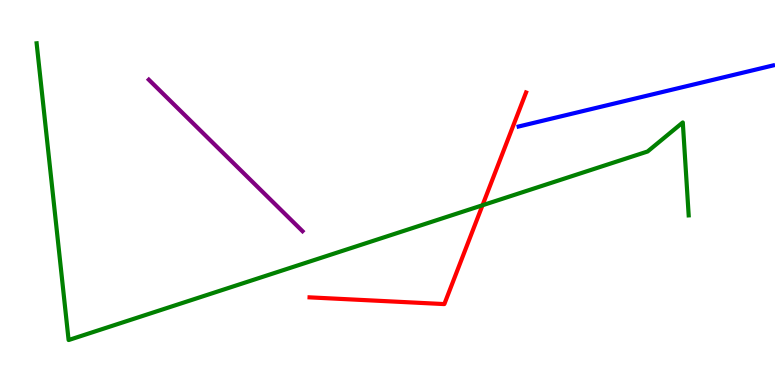[{'lines': ['blue', 'red'], 'intersections': []}, {'lines': ['green', 'red'], 'intersections': [{'x': 6.23, 'y': 4.67}]}, {'lines': ['purple', 'red'], 'intersections': []}, {'lines': ['blue', 'green'], 'intersections': []}, {'lines': ['blue', 'purple'], 'intersections': []}, {'lines': ['green', 'purple'], 'intersections': []}]